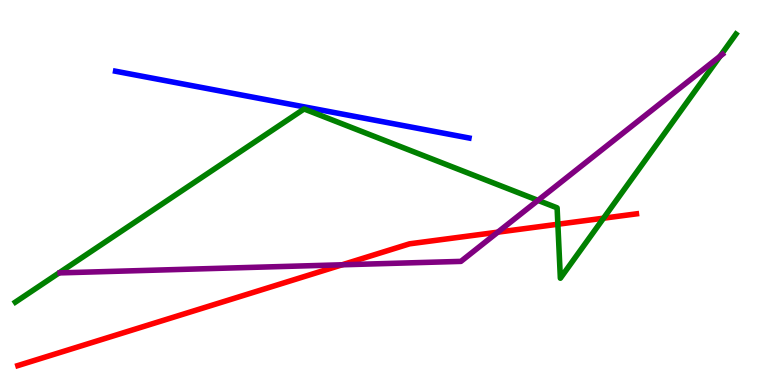[{'lines': ['blue', 'red'], 'intersections': []}, {'lines': ['green', 'red'], 'intersections': [{'x': 7.2, 'y': 4.18}, {'x': 7.79, 'y': 4.33}]}, {'lines': ['purple', 'red'], 'intersections': [{'x': 4.41, 'y': 3.12}, {'x': 6.42, 'y': 3.97}]}, {'lines': ['blue', 'green'], 'intersections': []}, {'lines': ['blue', 'purple'], 'intersections': []}, {'lines': ['green', 'purple'], 'intersections': [{'x': 6.94, 'y': 4.8}, {'x': 9.29, 'y': 8.54}]}]